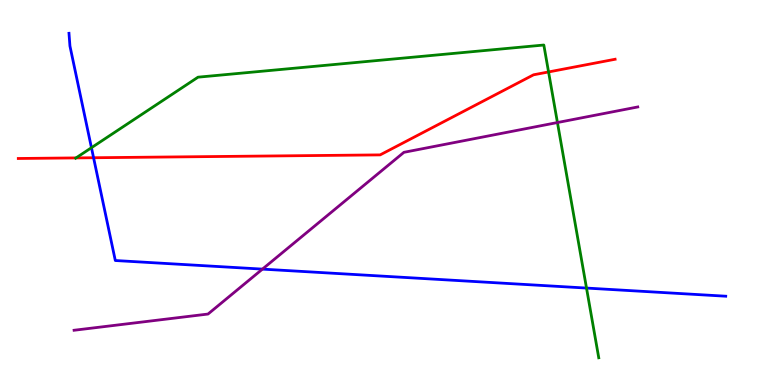[{'lines': ['blue', 'red'], 'intersections': [{'x': 1.21, 'y': 5.9}]}, {'lines': ['green', 'red'], 'intersections': [{'x': 0.981, 'y': 5.9}, {'x': 7.08, 'y': 8.13}]}, {'lines': ['purple', 'red'], 'intersections': []}, {'lines': ['blue', 'green'], 'intersections': [{'x': 1.18, 'y': 6.16}, {'x': 7.57, 'y': 2.52}]}, {'lines': ['blue', 'purple'], 'intersections': [{'x': 3.39, 'y': 3.01}]}, {'lines': ['green', 'purple'], 'intersections': [{'x': 7.19, 'y': 6.82}]}]